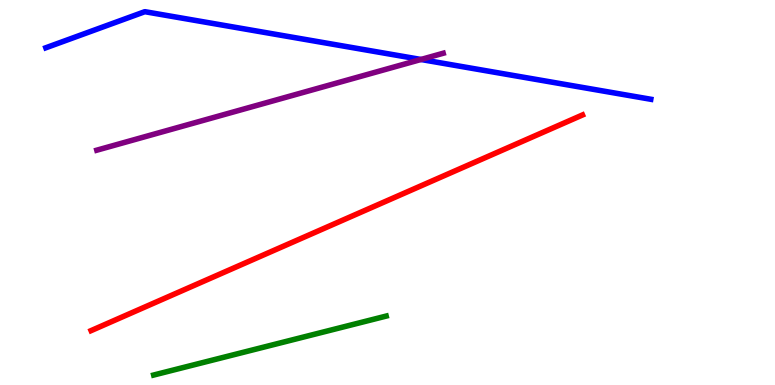[{'lines': ['blue', 'red'], 'intersections': []}, {'lines': ['green', 'red'], 'intersections': []}, {'lines': ['purple', 'red'], 'intersections': []}, {'lines': ['blue', 'green'], 'intersections': []}, {'lines': ['blue', 'purple'], 'intersections': [{'x': 5.43, 'y': 8.46}]}, {'lines': ['green', 'purple'], 'intersections': []}]